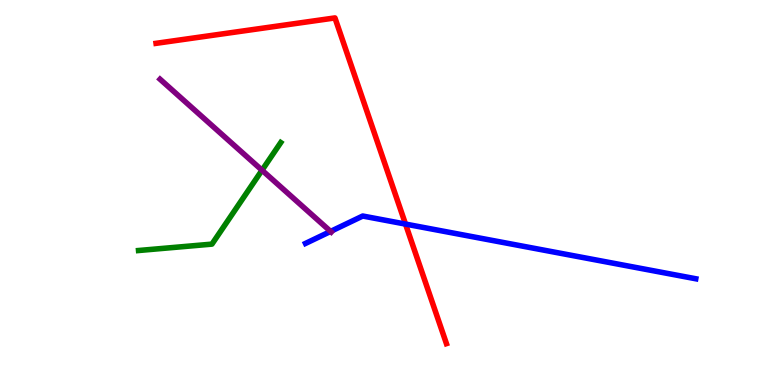[{'lines': ['blue', 'red'], 'intersections': [{'x': 5.23, 'y': 4.18}]}, {'lines': ['green', 'red'], 'intersections': []}, {'lines': ['purple', 'red'], 'intersections': []}, {'lines': ['blue', 'green'], 'intersections': []}, {'lines': ['blue', 'purple'], 'intersections': [{'x': 4.27, 'y': 3.99}]}, {'lines': ['green', 'purple'], 'intersections': [{'x': 3.38, 'y': 5.58}]}]